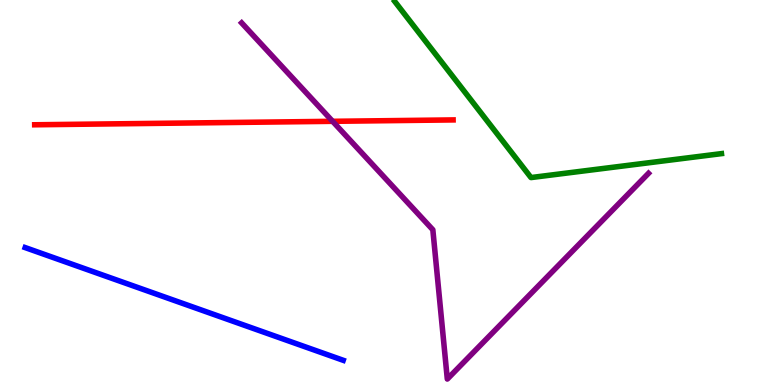[{'lines': ['blue', 'red'], 'intersections': []}, {'lines': ['green', 'red'], 'intersections': []}, {'lines': ['purple', 'red'], 'intersections': [{'x': 4.29, 'y': 6.85}]}, {'lines': ['blue', 'green'], 'intersections': []}, {'lines': ['blue', 'purple'], 'intersections': []}, {'lines': ['green', 'purple'], 'intersections': []}]